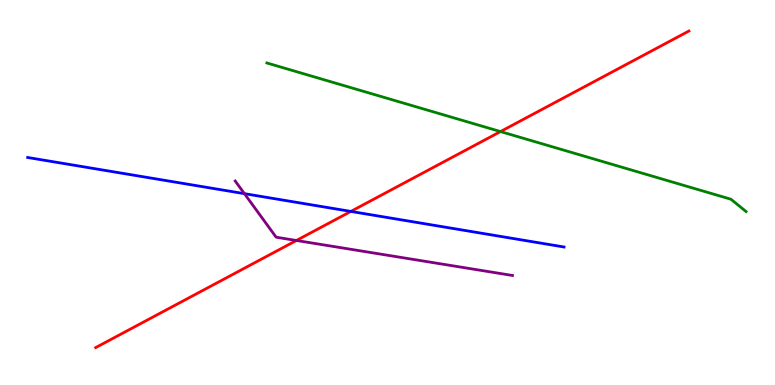[{'lines': ['blue', 'red'], 'intersections': [{'x': 4.53, 'y': 4.51}]}, {'lines': ['green', 'red'], 'intersections': [{'x': 6.46, 'y': 6.58}]}, {'lines': ['purple', 'red'], 'intersections': [{'x': 3.82, 'y': 3.75}]}, {'lines': ['blue', 'green'], 'intersections': []}, {'lines': ['blue', 'purple'], 'intersections': [{'x': 3.15, 'y': 4.97}]}, {'lines': ['green', 'purple'], 'intersections': []}]